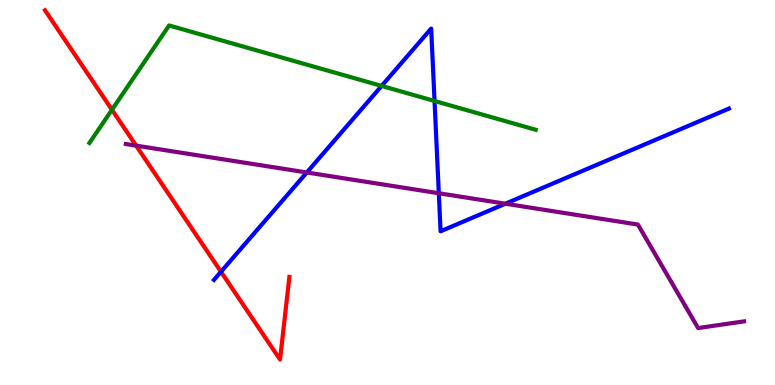[{'lines': ['blue', 'red'], 'intersections': [{'x': 2.85, 'y': 2.94}]}, {'lines': ['green', 'red'], 'intersections': [{'x': 1.44, 'y': 7.15}]}, {'lines': ['purple', 'red'], 'intersections': [{'x': 1.76, 'y': 6.22}]}, {'lines': ['blue', 'green'], 'intersections': [{'x': 4.92, 'y': 7.77}, {'x': 5.61, 'y': 7.38}]}, {'lines': ['blue', 'purple'], 'intersections': [{'x': 3.96, 'y': 5.52}, {'x': 5.66, 'y': 4.98}, {'x': 6.52, 'y': 4.71}]}, {'lines': ['green', 'purple'], 'intersections': []}]